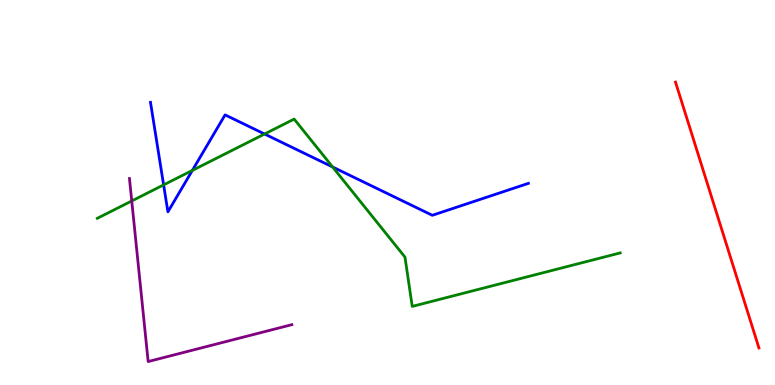[{'lines': ['blue', 'red'], 'intersections': []}, {'lines': ['green', 'red'], 'intersections': []}, {'lines': ['purple', 'red'], 'intersections': []}, {'lines': ['blue', 'green'], 'intersections': [{'x': 2.11, 'y': 5.2}, {'x': 2.48, 'y': 5.57}, {'x': 3.41, 'y': 6.52}, {'x': 4.29, 'y': 5.66}]}, {'lines': ['blue', 'purple'], 'intersections': []}, {'lines': ['green', 'purple'], 'intersections': [{'x': 1.7, 'y': 4.78}]}]